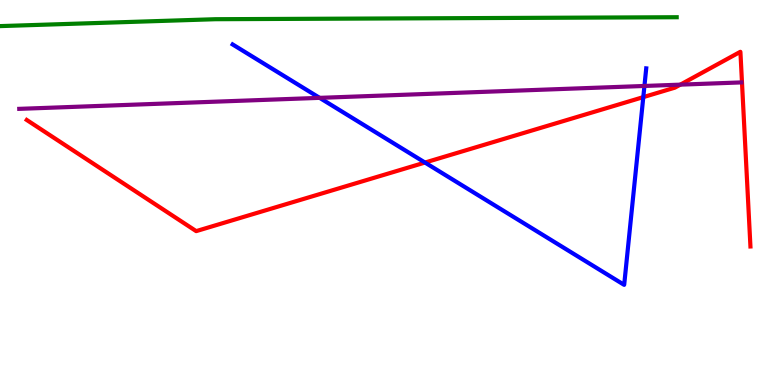[{'lines': ['blue', 'red'], 'intersections': [{'x': 5.48, 'y': 5.78}, {'x': 8.3, 'y': 7.48}]}, {'lines': ['green', 'red'], 'intersections': []}, {'lines': ['purple', 'red'], 'intersections': [{'x': 8.78, 'y': 7.8}]}, {'lines': ['blue', 'green'], 'intersections': []}, {'lines': ['blue', 'purple'], 'intersections': [{'x': 4.12, 'y': 7.46}, {'x': 8.32, 'y': 7.77}]}, {'lines': ['green', 'purple'], 'intersections': []}]